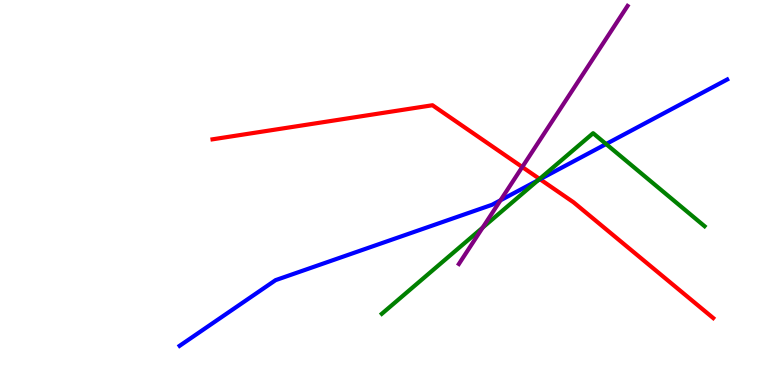[{'lines': ['blue', 'red'], 'intersections': [{'x': 6.97, 'y': 5.34}]}, {'lines': ['green', 'red'], 'intersections': [{'x': 6.96, 'y': 5.35}]}, {'lines': ['purple', 'red'], 'intersections': [{'x': 6.74, 'y': 5.66}]}, {'lines': ['blue', 'green'], 'intersections': [{'x': 6.94, 'y': 5.32}, {'x': 7.82, 'y': 6.26}]}, {'lines': ['blue', 'purple'], 'intersections': [{'x': 6.46, 'y': 4.8}]}, {'lines': ['green', 'purple'], 'intersections': [{'x': 6.23, 'y': 4.09}]}]